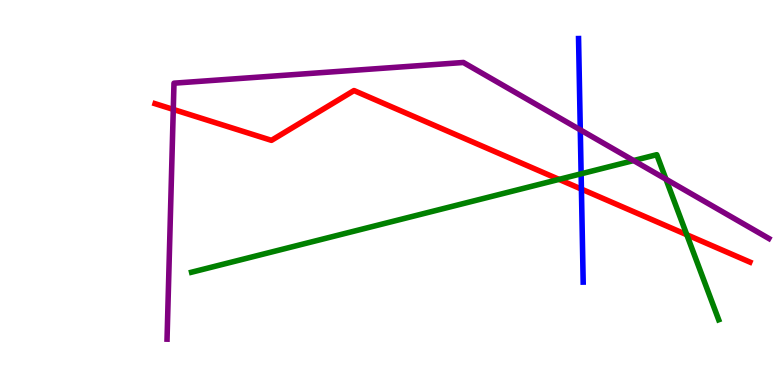[{'lines': ['blue', 'red'], 'intersections': [{'x': 7.5, 'y': 5.09}]}, {'lines': ['green', 'red'], 'intersections': [{'x': 7.21, 'y': 5.34}, {'x': 8.86, 'y': 3.9}]}, {'lines': ['purple', 'red'], 'intersections': [{'x': 2.24, 'y': 7.16}]}, {'lines': ['blue', 'green'], 'intersections': [{'x': 7.5, 'y': 5.49}]}, {'lines': ['blue', 'purple'], 'intersections': [{'x': 7.49, 'y': 6.63}]}, {'lines': ['green', 'purple'], 'intersections': [{'x': 8.18, 'y': 5.83}, {'x': 8.59, 'y': 5.35}]}]